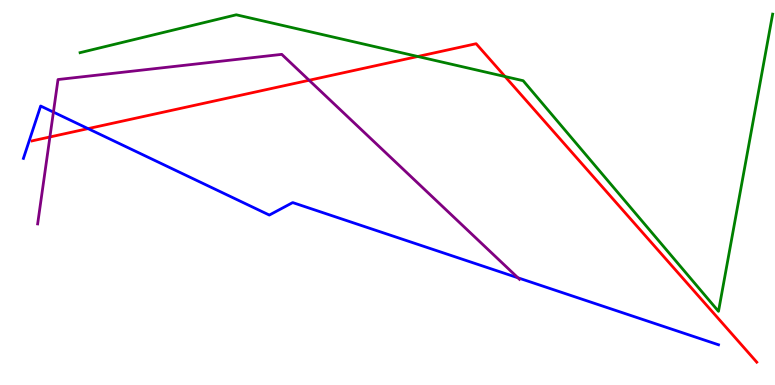[{'lines': ['blue', 'red'], 'intersections': [{'x': 1.14, 'y': 6.66}]}, {'lines': ['green', 'red'], 'intersections': [{'x': 5.39, 'y': 8.53}, {'x': 6.52, 'y': 8.01}]}, {'lines': ['purple', 'red'], 'intersections': [{'x': 0.644, 'y': 6.44}, {'x': 3.99, 'y': 7.92}]}, {'lines': ['blue', 'green'], 'intersections': []}, {'lines': ['blue', 'purple'], 'intersections': [{'x': 0.689, 'y': 7.09}, {'x': 6.68, 'y': 2.78}]}, {'lines': ['green', 'purple'], 'intersections': []}]